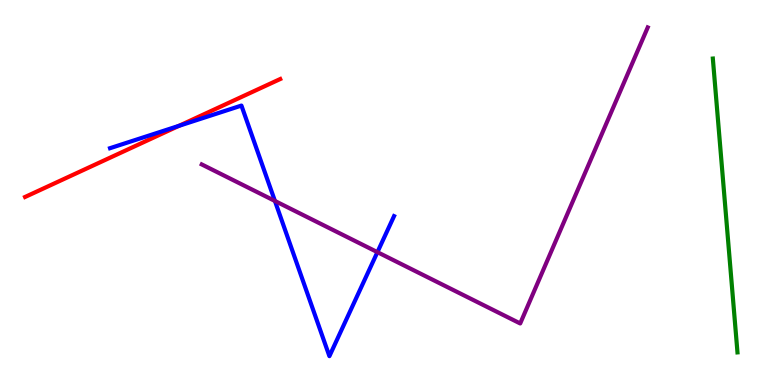[{'lines': ['blue', 'red'], 'intersections': [{'x': 2.31, 'y': 6.73}]}, {'lines': ['green', 'red'], 'intersections': []}, {'lines': ['purple', 'red'], 'intersections': []}, {'lines': ['blue', 'green'], 'intersections': []}, {'lines': ['blue', 'purple'], 'intersections': [{'x': 3.55, 'y': 4.78}, {'x': 4.87, 'y': 3.45}]}, {'lines': ['green', 'purple'], 'intersections': []}]